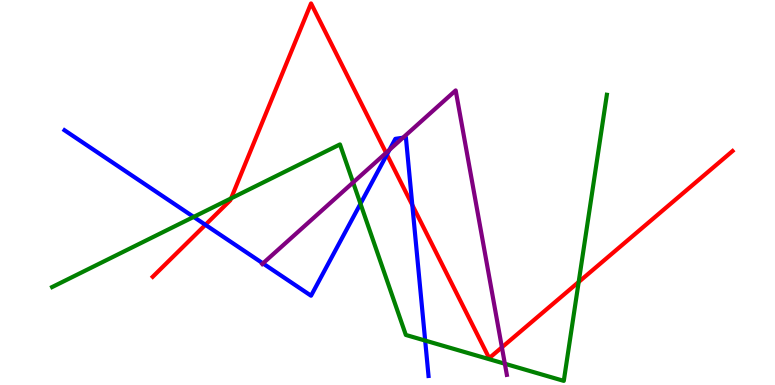[{'lines': ['blue', 'red'], 'intersections': [{'x': 2.65, 'y': 4.16}, {'x': 4.99, 'y': 5.99}, {'x': 5.32, 'y': 4.67}]}, {'lines': ['green', 'red'], 'intersections': [{'x': 2.98, 'y': 4.85}, {'x': 7.47, 'y': 2.68}]}, {'lines': ['purple', 'red'], 'intersections': [{'x': 4.98, 'y': 6.03}, {'x': 6.48, 'y': 0.978}]}, {'lines': ['blue', 'green'], 'intersections': [{'x': 2.5, 'y': 4.37}, {'x': 4.65, 'y': 4.71}, {'x': 5.49, 'y': 1.15}]}, {'lines': ['blue', 'purple'], 'intersections': [{'x': 3.39, 'y': 3.16}, {'x': 5.02, 'y': 6.11}, {'x': 5.2, 'y': 6.42}]}, {'lines': ['green', 'purple'], 'intersections': [{'x': 4.56, 'y': 5.26}, {'x': 6.51, 'y': 0.552}]}]